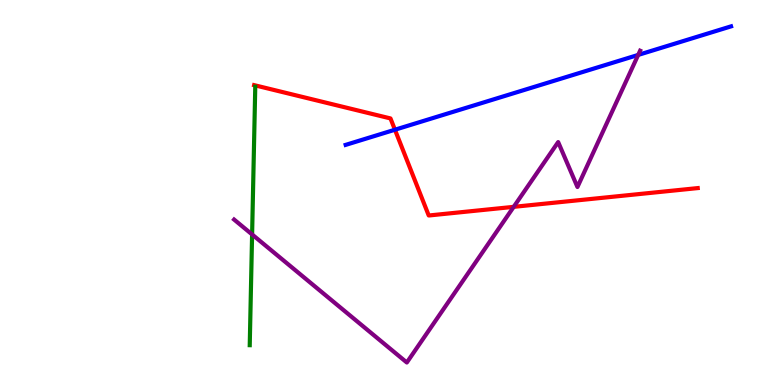[{'lines': ['blue', 'red'], 'intersections': [{'x': 5.1, 'y': 6.63}]}, {'lines': ['green', 'red'], 'intersections': []}, {'lines': ['purple', 'red'], 'intersections': [{'x': 6.63, 'y': 4.63}]}, {'lines': ['blue', 'green'], 'intersections': []}, {'lines': ['blue', 'purple'], 'intersections': [{'x': 8.23, 'y': 8.57}]}, {'lines': ['green', 'purple'], 'intersections': [{'x': 3.25, 'y': 3.91}]}]